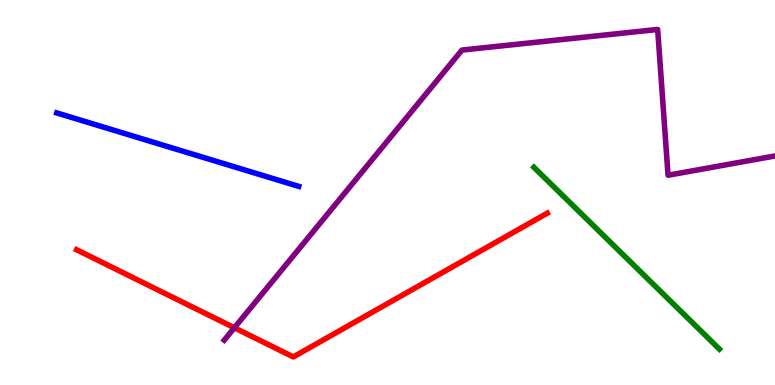[{'lines': ['blue', 'red'], 'intersections': []}, {'lines': ['green', 'red'], 'intersections': []}, {'lines': ['purple', 'red'], 'intersections': [{'x': 3.02, 'y': 1.49}]}, {'lines': ['blue', 'green'], 'intersections': []}, {'lines': ['blue', 'purple'], 'intersections': []}, {'lines': ['green', 'purple'], 'intersections': []}]